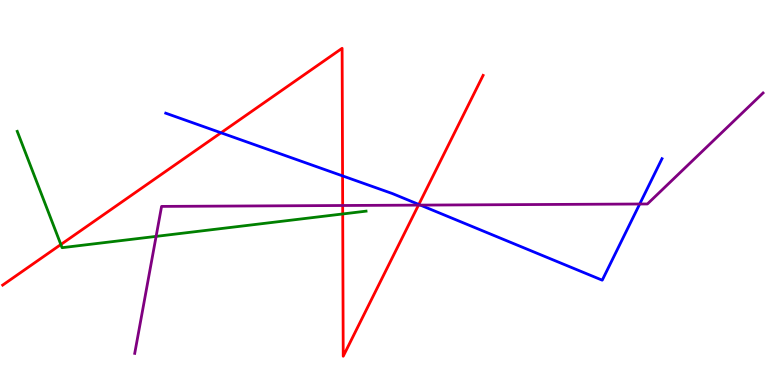[{'lines': ['blue', 'red'], 'intersections': [{'x': 2.85, 'y': 6.55}, {'x': 4.42, 'y': 5.43}, {'x': 5.4, 'y': 4.69}]}, {'lines': ['green', 'red'], 'intersections': [{'x': 0.785, 'y': 3.65}, {'x': 4.42, 'y': 4.44}]}, {'lines': ['purple', 'red'], 'intersections': [{'x': 4.42, 'y': 4.66}, {'x': 5.4, 'y': 4.67}]}, {'lines': ['blue', 'green'], 'intersections': []}, {'lines': ['blue', 'purple'], 'intersections': [{'x': 5.42, 'y': 4.67}, {'x': 8.25, 'y': 4.7}]}, {'lines': ['green', 'purple'], 'intersections': [{'x': 2.01, 'y': 3.86}]}]